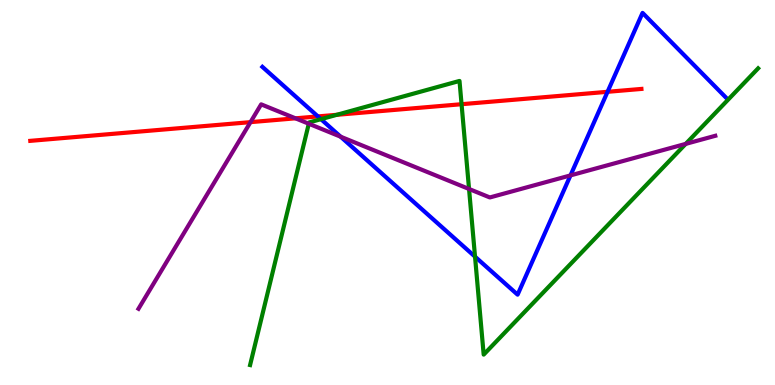[{'lines': ['blue', 'red'], 'intersections': [{'x': 4.1, 'y': 6.98}, {'x': 7.84, 'y': 7.62}]}, {'lines': ['green', 'red'], 'intersections': [{'x': 4.35, 'y': 7.02}, {'x': 5.96, 'y': 7.29}]}, {'lines': ['purple', 'red'], 'intersections': [{'x': 3.23, 'y': 6.83}, {'x': 3.81, 'y': 6.93}]}, {'lines': ['blue', 'green'], 'intersections': [{'x': 4.14, 'y': 6.9}, {'x': 6.13, 'y': 3.33}]}, {'lines': ['blue', 'purple'], 'intersections': [{'x': 4.4, 'y': 6.45}, {'x': 7.36, 'y': 5.44}]}, {'lines': ['green', 'purple'], 'intersections': [{'x': 3.98, 'y': 6.79}, {'x': 6.05, 'y': 5.09}, {'x': 8.85, 'y': 6.26}]}]